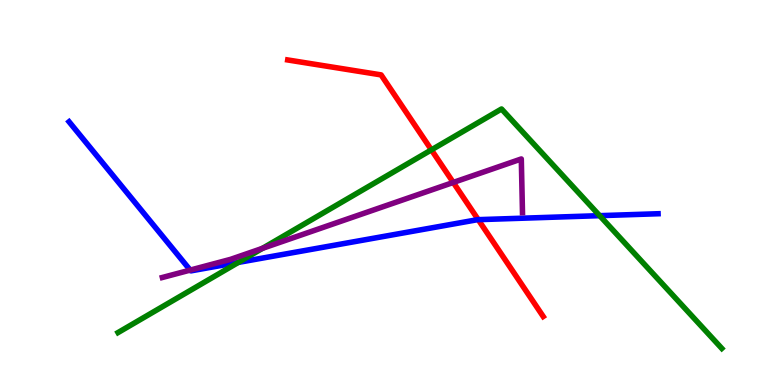[{'lines': ['blue', 'red'], 'intersections': [{'x': 6.17, 'y': 4.29}]}, {'lines': ['green', 'red'], 'intersections': [{'x': 5.57, 'y': 6.11}]}, {'lines': ['purple', 'red'], 'intersections': [{'x': 5.85, 'y': 5.26}]}, {'lines': ['blue', 'green'], 'intersections': [{'x': 3.08, 'y': 3.18}, {'x': 7.74, 'y': 4.4}]}, {'lines': ['blue', 'purple'], 'intersections': [{'x': 2.45, 'y': 2.98}]}, {'lines': ['green', 'purple'], 'intersections': [{'x': 3.39, 'y': 3.55}]}]